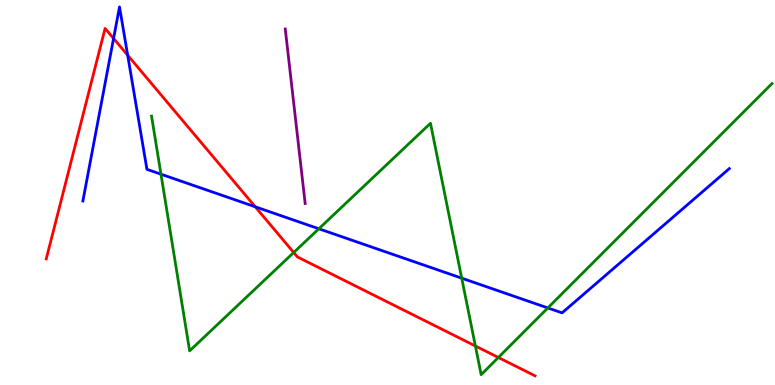[{'lines': ['blue', 'red'], 'intersections': [{'x': 1.47, 'y': 9.0}, {'x': 1.65, 'y': 8.57}, {'x': 3.29, 'y': 4.63}]}, {'lines': ['green', 'red'], 'intersections': [{'x': 3.79, 'y': 3.44}, {'x': 6.13, 'y': 1.01}, {'x': 6.43, 'y': 0.715}]}, {'lines': ['purple', 'red'], 'intersections': []}, {'lines': ['blue', 'green'], 'intersections': [{'x': 2.08, 'y': 5.48}, {'x': 4.11, 'y': 4.06}, {'x': 5.96, 'y': 2.77}, {'x': 7.07, 'y': 2.0}]}, {'lines': ['blue', 'purple'], 'intersections': []}, {'lines': ['green', 'purple'], 'intersections': []}]